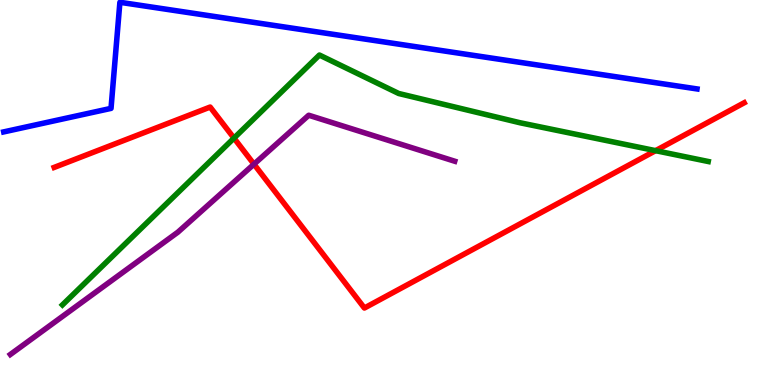[{'lines': ['blue', 'red'], 'intersections': []}, {'lines': ['green', 'red'], 'intersections': [{'x': 3.02, 'y': 6.41}, {'x': 8.46, 'y': 6.09}]}, {'lines': ['purple', 'red'], 'intersections': [{'x': 3.28, 'y': 5.74}]}, {'lines': ['blue', 'green'], 'intersections': []}, {'lines': ['blue', 'purple'], 'intersections': []}, {'lines': ['green', 'purple'], 'intersections': []}]